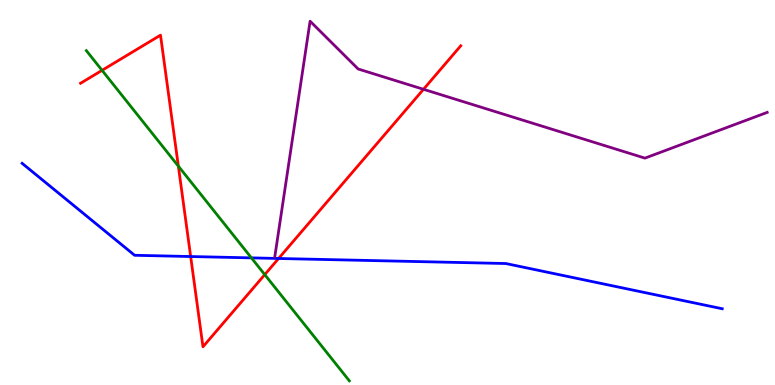[{'lines': ['blue', 'red'], 'intersections': [{'x': 2.46, 'y': 3.34}, {'x': 3.59, 'y': 3.29}]}, {'lines': ['green', 'red'], 'intersections': [{'x': 1.32, 'y': 8.17}, {'x': 2.3, 'y': 5.68}, {'x': 3.42, 'y': 2.87}]}, {'lines': ['purple', 'red'], 'intersections': [{'x': 5.46, 'y': 7.68}]}, {'lines': ['blue', 'green'], 'intersections': [{'x': 3.24, 'y': 3.3}]}, {'lines': ['blue', 'purple'], 'intersections': []}, {'lines': ['green', 'purple'], 'intersections': []}]